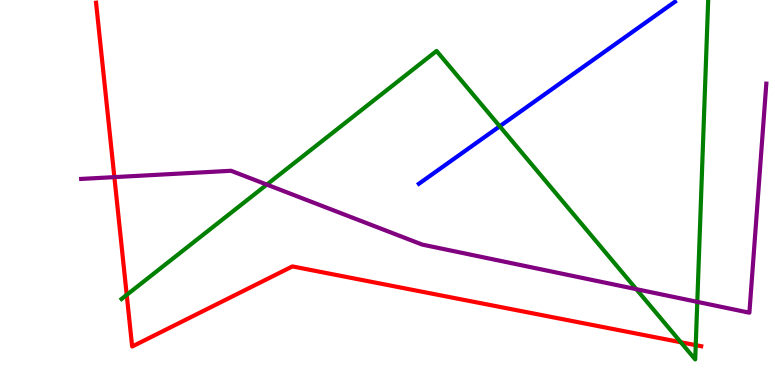[{'lines': ['blue', 'red'], 'intersections': []}, {'lines': ['green', 'red'], 'intersections': [{'x': 1.64, 'y': 2.34}, {'x': 8.78, 'y': 1.11}, {'x': 8.98, 'y': 1.03}]}, {'lines': ['purple', 'red'], 'intersections': [{'x': 1.48, 'y': 5.4}]}, {'lines': ['blue', 'green'], 'intersections': [{'x': 6.45, 'y': 6.72}]}, {'lines': ['blue', 'purple'], 'intersections': []}, {'lines': ['green', 'purple'], 'intersections': [{'x': 3.44, 'y': 5.21}, {'x': 8.21, 'y': 2.49}, {'x': 9.0, 'y': 2.16}]}]